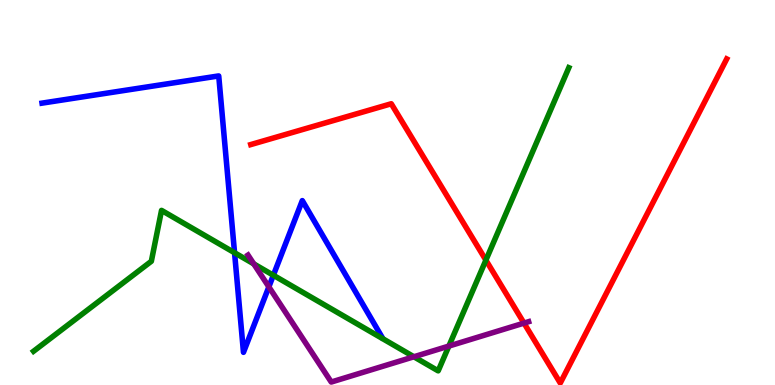[{'lines': ['blue', 'red'], 'intersections': []}, {'lines': ['green', 'red'], 'intersections': [{'x': 6.27, 'y': 3.24}]}, {'lines': ['purple', 'red'], 'intersections': [{'x': 6.76, 'y': 1.61}]}, {'lines': ['blue', 'green'], 'intersections': [{'x': 3.03, 'y': 3.44}, {'x': 3.53, 'y': 2.85}]}, {'lines': ['blue', 'purple'], 'intersections': [{'x': 3.47, 'y': 2.55}]}, {'lines': ['green', 'purple'], 'intersections': [{'x': 3.27, 'y': 3.15}, {'x': 5.34, 'y': 0.733}, {'x': 5.79, 'y': 1.01}]}]